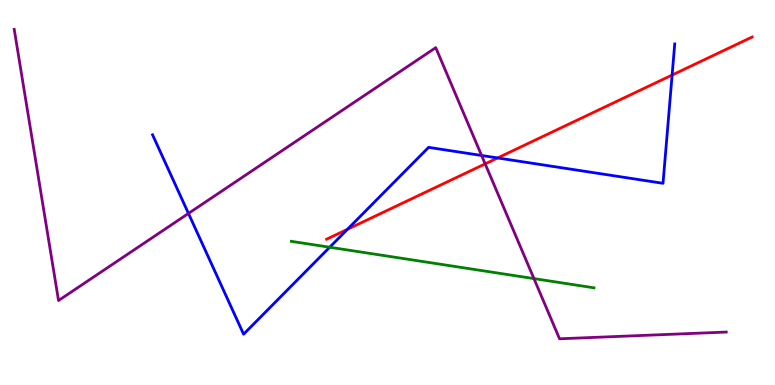[{'lines': ['blue', 'red'], 'intersections': [{'x': 4.48, 'y': 4.04}, {'x': 6.42, 'y': 5.9}, {'x': 8.67, 'y': 8.05}]}, {'lines': ['green', 'red'], 'intersections': []}, {'lines': ['purple', 'red'], 'intersections': [{'x': 6.26, 'y': 5.74}]}, {'lines': ['blue', 'green'], 'intersections': [{'x': 4.25, 'y': 3.58}]}, {'lines': ['blue', 'purple'], 'intersections': [{'x': 2.43, 'y': 4.46}, {'x': 6.21, 'y': 5.96}]}, {'lines': ['green', 'purple'], 'intersections': [{'x': 6.89, 'y': 2.76}]}]